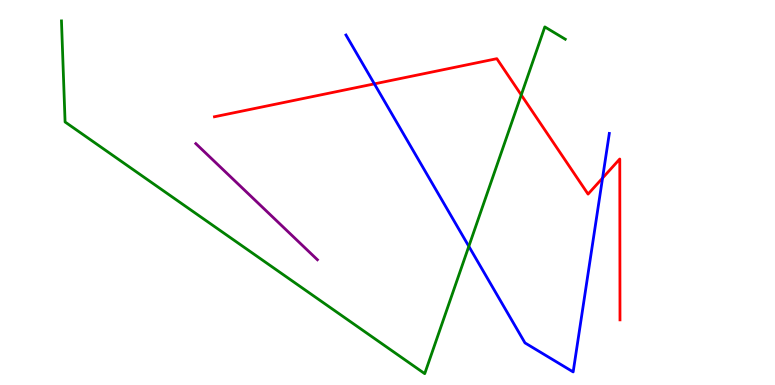[{'lines': ['blue', 'red'], 'intersections': [{'x': 4.83, 'y': 7.82}, {'x': 7.77, 'y': 5.38}]}, {'lines': ['green', 'red'], 'intersections': [{'x': 6.73, 'y': 7.53}]}, {'lines': ['purple', 'red'], 'intersections': []}, {'lines': ['blue', 'green'], 'intersections': [{'x': 6.05, 'y': 3.6}]}, {'lines': ['blue', 'purple'], 'intersections': []}, {'lines': ['green', 'purple'], 'intersections': []}]